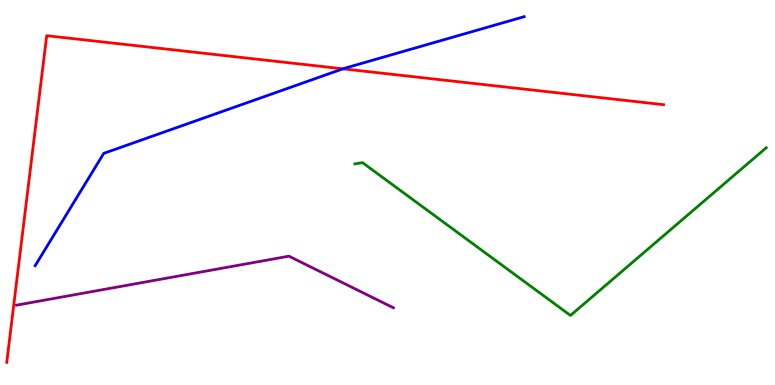[{'lines': ['blue', 'red'], 'intersections': [{'x': 4.43, 'y': 8.21}]}, {'lines': ['green', 'red'], 'intersections': []}, {'lines': ['purple', 'red'], 'intersections': []}, {'lines': ['blue', 'green'], 'intersections': []}, {'lines': ['blue', 'purple'], 'intersections': []}, {'lines': ['green', 'purple'], 'intersections': []}]